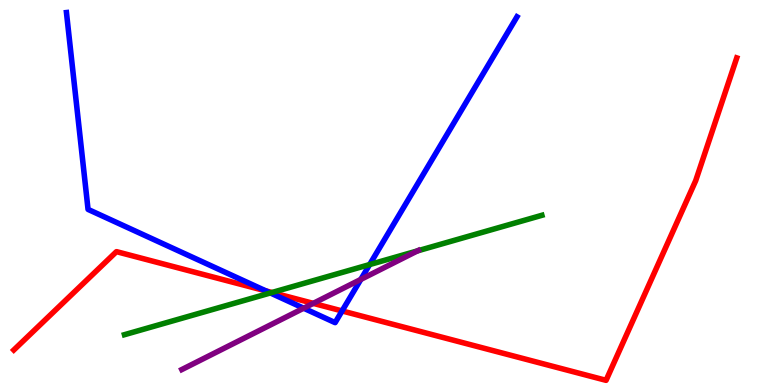[{'lines': ['blue', 'red'], 'intersections': [{'x': 3.43, 'y': 2.44}, {'x': 4.41, 'y': 1.92}]}, {'lines': ['green', 'red'], 'intersections': [{'x': 3.51, 'y': 2.4}]}, {'lines': ['purple', 'red'], 'intersections': [{'x': 4.04, 'y': 2.12}]}, {'lines': ['blue', 'green'], 'intersections': [{'x': 3.49, 'y': 2.39}, {'x': 4.77, 'y': 3.13}]}, {'lines': ['blue', 'purple'], 'intersections': [{'x': 3.92, 'y': 1.99}, {'x': 4.66, 'y': 2.74}]}, {'lines': ['green', 'purple'], 'intersections': [{'x': 5.39, 'y': 3.48}]}]